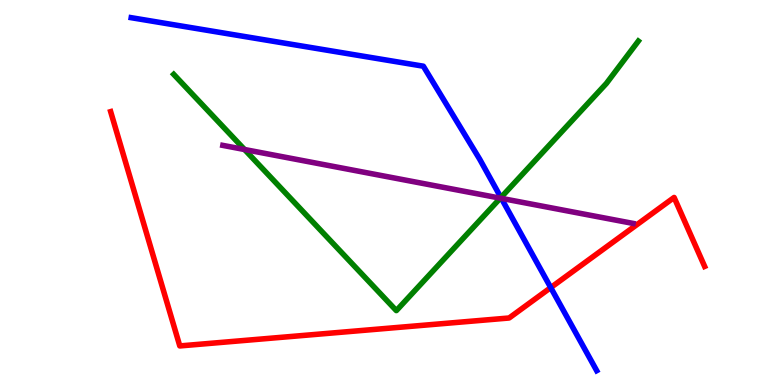[{'lines': ['blue', 'red'], 'intersections': [{'x': 7.11, 'y': 2.53}]}, {'lines': ['green', 'red'], 'intersections': []}, {'lines': ['purple', 'red'], 'intersections': []}, {'lines': ['blue', 'green'], 'intersections': [{'x': 6.46, 'y': 4.87}]}, {'lines': ['blue', 'purple'], 'intersections': [{'x': 6.47, 'y': 4.85}]}, {'lines': ['green', 'purple'], 'intersections': [{'x': 3.16, 'y': 6.12}, {'x': 6.46, 'y': 4.85}]}]